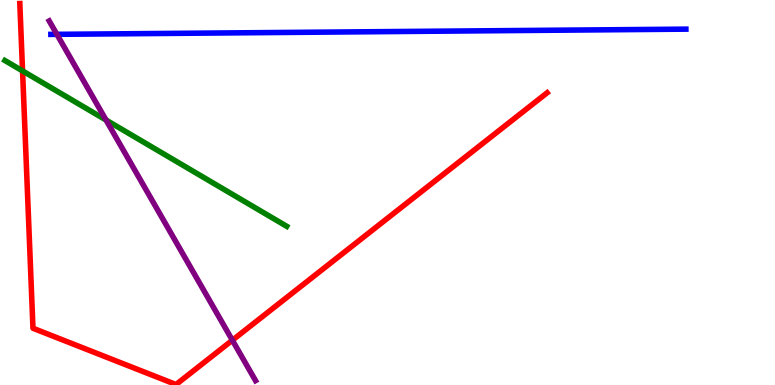[{'lines': ['blue', 'red'], 'intersections': []}, {'lines': ['green', 'red'], 'intersections': [{'x': 0.291, 'y': 8.16}]}, {'lines': ['purple', 'red'], 'intersections': [{'x': 3.0, 'y': 1.16}]}, {'lines': ['blue', 'green'], 'intersections': []}, {'lines': ['blue', 'purple'], 'intersections': [{'x': 0.734, 'y': 9.11}]}, {'lines': ['green', 'purple'], 'intersections': [{'x': 1.37, 'y': 6.88}]}]